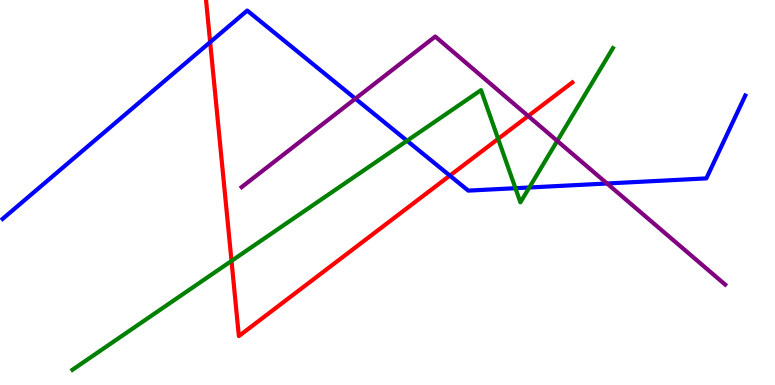[{'lines': ['blue', 'red'], 'intersections': [{'x': 2.71, 'y': 8.9}, {'x': 5.8, 'y': 5.44}]}, {'lines': ['green', 'red'], 'intersections': [{'x': 2.99, 'y': 3.22}, {'x': 6.43, 'y': 6.39}]}, {'lines': ['purple', 'red'], 'intersections': [{'x': 6.82, 'y': 6.99}]}, {'lines': ['blue', 'green'], 'intersections': [{'x': 5.25, 'y': 6.34}, {'x': 6.65, 'y': 5.11}, {'x': 6.83, 'y': 5.13}]}, {'lines': ['blue', 'purple'], 'intersections': [{'x': 4.59, 'y': 7.44}, {'x': 7.83, 'y': 5.23}]}, {'lines': ['green', 'purple'], 'intersections': [{'x': 7.19, 'y': 6.34}]}]